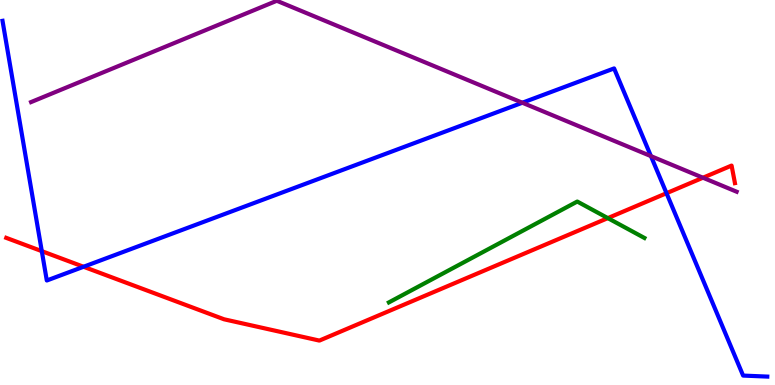[{'lines': ['blue', 'red'], 'intersections': [{'x': 0.539, 'y': 3.48}, {'x': 1.08, 'y': 3.07}, {'x': 8.6, 'y': 4.98}]}, {'lines': ['green', 'red'], 'intersections': [{'x': 7.84, 'y': 4.33}]}, {'lines': ['purple', 'red'], 'intersections': [{'x': 9.07, 'y': 5.38}]}, {'lines': ['blue', 'green'], 'intersections': []}, {'lines': ['blue', 'purple'], 'intersections': [{'x': 6.74, 'y': 7.33}, {'x': 8.4, 'y': 5.94}]}, {'lines': ['green', 'purple'], 'intersections': []}]